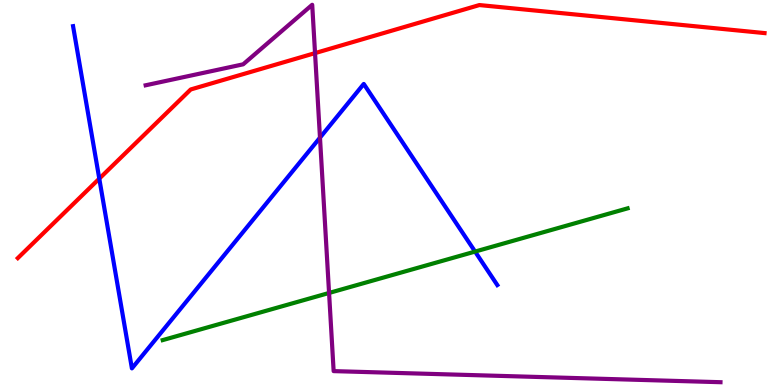[{'lines': ['blue', 'red'], 'intersections': [{'x': 1.28, 'y': 5.36}]}, {'lines': ['green', 'red'], 'intersections': []}, {'lines': ['purple', 'red'], 'intersections': [{'x': 4.06, 'y': 8.62}]}, {'lines': ['blue', 'green'], 'intersections': [{'x': 6.13, 'y': 3.47}]}, {'lines': ['blue', 'purple'], 'intersections': [{'x': 4.13, 'y': 6.42}]}, {'lines': ['green', 'purple'], 'intersections': [{'x': 4.25, 'y': 2.39}]}]